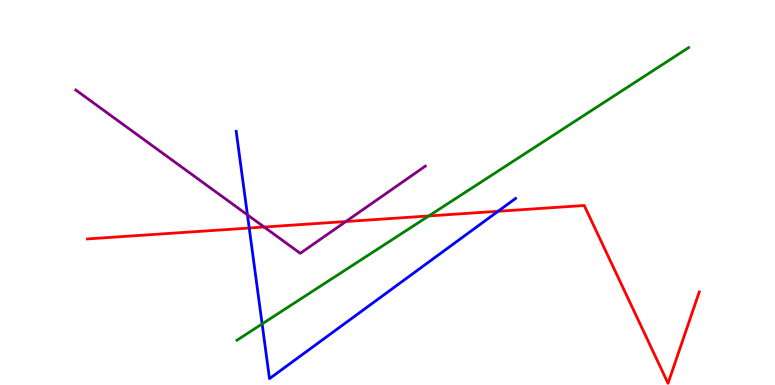[{'lines': ['blue', 'red'], 'intersections': [{'x': 3.22, 'y': 4.08}, {'x': 6.43, 'y': 4.51}]}, {'lines': ['green', 'red'], 'intersections': [{'x': 5.53, 'y': 4.39}]}, {'lines': ['purple', 'red'], 'intersections': [{'x': 3.41, 'y': 4.1}, {'x': 4.46, 'y': 4.25}]}, {'lines': ['blue', 'green'], 'intersections': [{'x': 3.38, 'y': 1.59}]}, {'lines': ['blue', 'purple'], 'intersections': [{'x': 3.19, 'y': 4.42}]}, {'lines': ['green', 'purple'], 'intersections': []}]